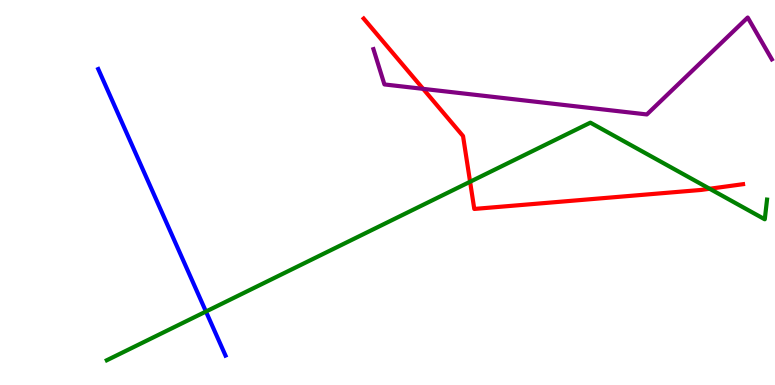[{'lines': ['blue', 'red'], 'intersections': []}, {'lines': ['green', 'red'], 'intersections': [{'x': 6.07, 'y': 5.28}, {'x': 9.16, 'y': 5.1}]}, {'lines': ['purple', 'red'], 'intersections': [{'x': 5.46, 'y': 7.69}]}, {'lines': ['blue', 'green'], 'intersections': [{'x': 2.66, 'y': 1.91}]}, {'lines': ['blue', 'purple'], 'intersections': []}, {'lines': ['green', 'purple'], 'intersections': []}]